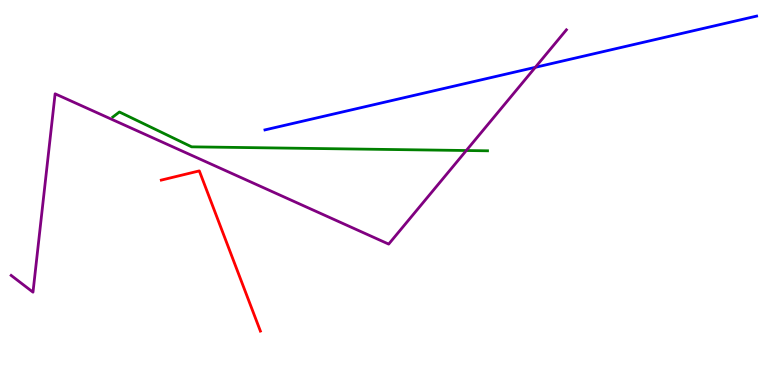[{'lines': ['blue', 'red'], 'intersections': []}, {'lines': ['green', 'red'], 'intersections': []}, {'lines': ['purple', 'red'], 'intersections': []}, {'lines': ['blue', 'green'], 'intersections': []}, {'lines': ['blue', 'purple'], 'intersections': [{'x': 6.91, 'y': 8.25}]}, {'lines': ['green', 'purple'], 'intersections': [{'x': 6.02, 'y': 6.09}]}]